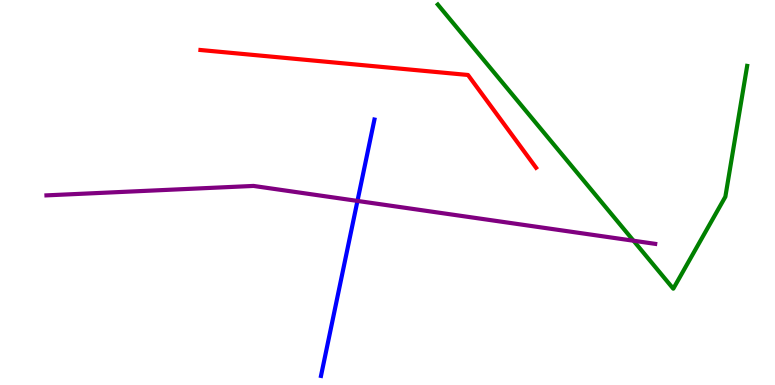[{'lines': ['blue', 'red'], 'intersections': []}, {'lines': ['green', 'red'], 'intersections': []}, {'lines': ['purple', 'red'], 'intersections': []}, {'lines': ['blue', 'green'], 'intersections': []}, {'lines': ['blue', 'purple'], 'intersections': [{'x': 4.61, 'y': 4.78}]}, {'lines': ['green', 'purple'], 'intersections': [{'x': 8.17, 'y': 3.75}]}]